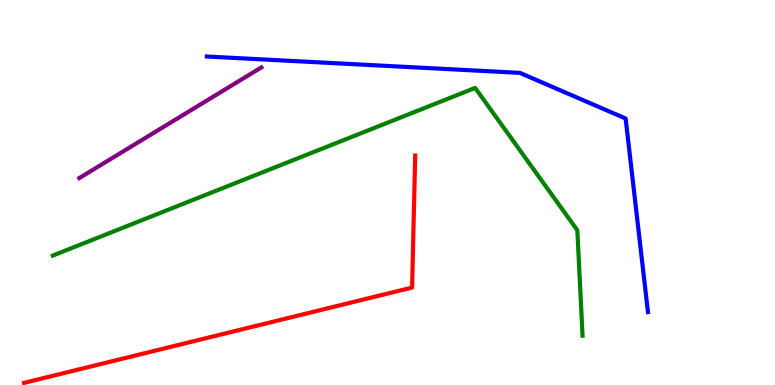[{'lines': ['blue', 'red'], 'intersections': []}, {'lines': ['green', 'red'], 'intersections': []}, {'lines': ['purple', 'red'], 'intersections': []}, {'lines': ['blue', 'green'], 'intersections': []}, {'lines': ['blue', 'purple'], 'intersections': []}, {'lines': ['green', 'purple'], 'intersections': []}]